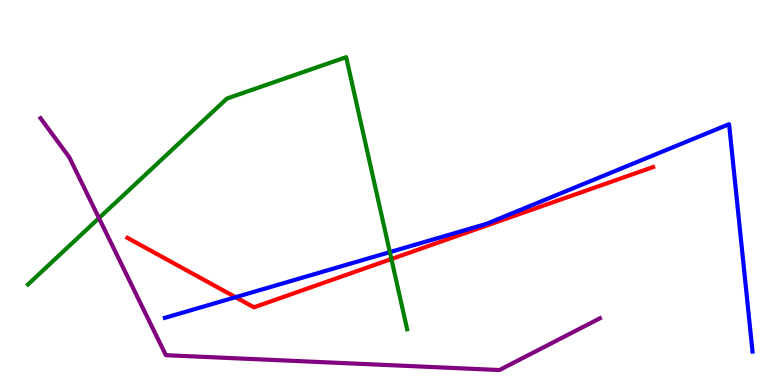[{'lines': ['blue', 'red'], 'intersections': [{'x': 3.04, 'y': 2.28}]}, {'lines': ['green', 'red'], 'intersections': [{'x': 5.05, 'y': 3.27}]}, {'lines': ['purple', 'red'], 'intersections': []}, {'lines': ['blue', 'green'], 'intersections': [{'x': 5.03, 'y': 3.45}]}, {'lines': ['blue', 'purple'], 'intersections': []}, {'lines': ['green', 'purple'], 'intersections': [{'x': 1.28, 'y': 4.33}]}]